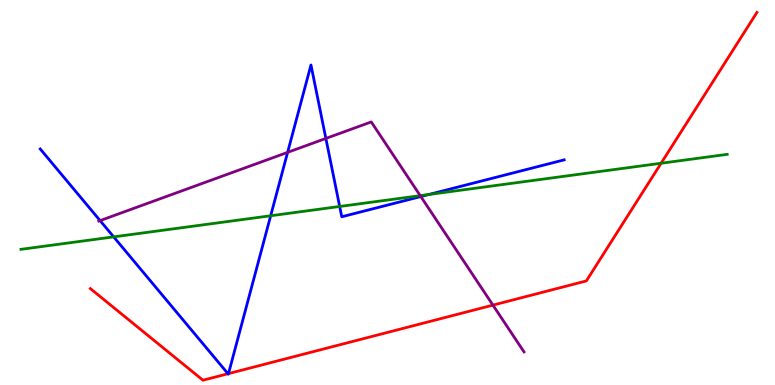[{'lines': ['blue', 'red'], 'intersections': [{'x': 2.94, 'y': 0.293}, {'x': 2.95, 'y': 0.296}]}, {'lines': ['green', 'red'], 'intersections': [{'x': 8.53, 'y': 5.76}]}, {'lines': ['purple', 'red'], 'intersections': [{'x': 6.36, 'y': 2.07}]}, {'lines': ['blue', 'green'], 'intersections': [{'x': 1.47, 'y': 3.85}, {'x': 3.49, 'y': 4.4}, {'x': 4.38, 'y': 4.64}, {'x': 5.53, 'y': 4.95}]}, {'lines': ['blue', 'purple'], 'intersections': [{'x': 1.29, 'y': 4.27}, {'x': 3.71, 'y': 6.04}, {'x': 4.2, 'y': 6.4}, {'x': 5.43, 'y': 4.89}]}, {'lines': ['green', 'purple'], 'intersections': [{'x': 5.42, 'y': 4.92}]}]